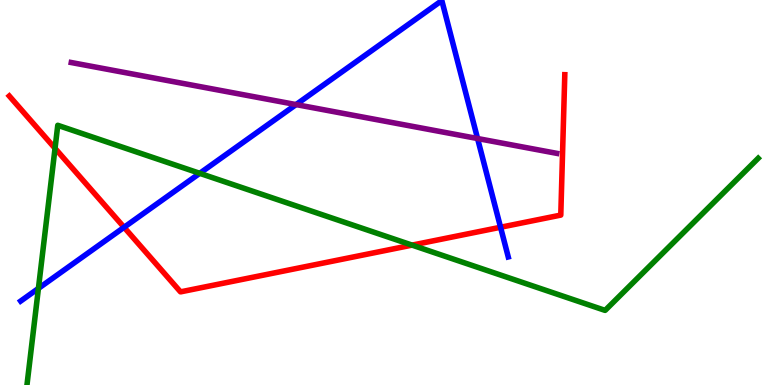[{'lines': ['blue', 'red'], 'intersections': [{'x': 1.6, 'y': 4.1}, {'x': 6.46, 'y': 4.1}]}, {'lines': ['green', 'red'], 'intersections': [{'x': 0.71, 'y': 6.15}, {'x': 5.32, 'y': 3.63}]}, {'lines': ['purple', 'red'], 'intersections': []}, {'lines': ['blue', 'green'], 'intersections': [{'x': 0.496, 'y': 2.51}, {'x': 2.58, 'y': 5.5}]}, {'lines': ['blue', 'purple'], 'intersections': [{'x': 3.82, 'y': 7.28}, {'x': 6.16, 'y': 6.4}]}, {'lines': ['green', 'purple'], 'intersections': []}]